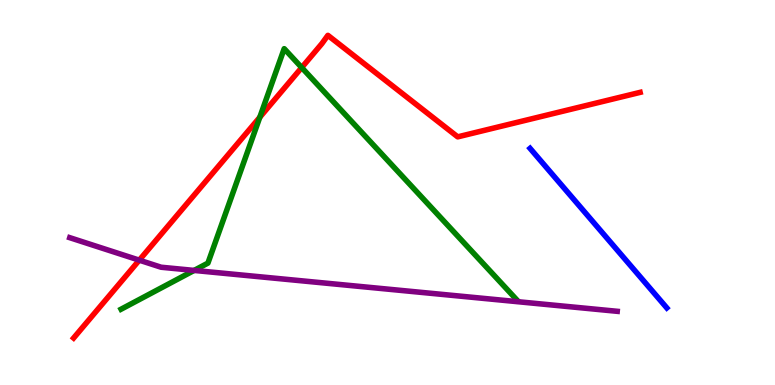[{'lines': ['blue', 'red'], 'intersections': []}, {'lines': ['green', 'red'], 'intersections': [{'x': 3.35, 'y': 6.95}, {'x': 3.89, 'y': 8.24}]}, {'lines': ['purple', 'red'], 'intersections': [{'x': 1.8, 'y': 3.24}]}, {'lines': ['blue', 'green'], 'intersections': []}, {'lines': ['blue', 'purple'], 'intersections': []}, {'lines': ['green', 'purple'], 'intersections': [{'x': 2.5, 'y': 2.98}]}]